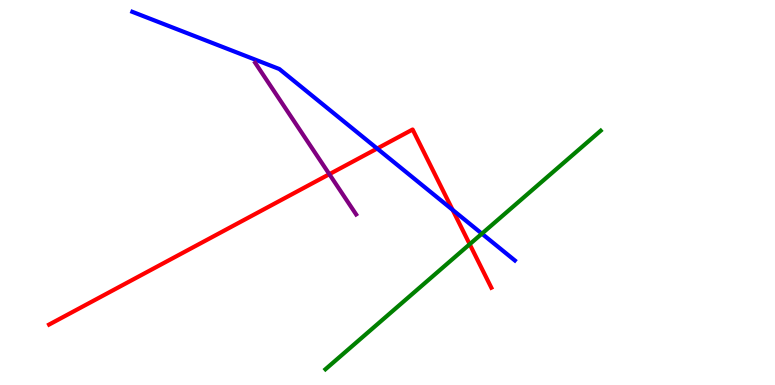[{'lines': ['blue', 'red'], 'intersections': [{'x': 4.87, 'y': 6.14}, {'x': 5.84, 'y': 4.55}]}, {'lines': ['green', 'red'], 'intersections': [{'x': 6.06, 'y': 3.66}]}, {'lines': ['purple', 'red'], 'intersections': [{'x': 4.25, 'y': 5.48}]}, {'lines': ['blue', 'green'], 'intersections': [{'x': 6.22, 'y': 3.93}]}, {'lines': ['blue', 'purple'], 'intersections': []}, {'lines': ['green', 'purple'], 'intersections': []}]